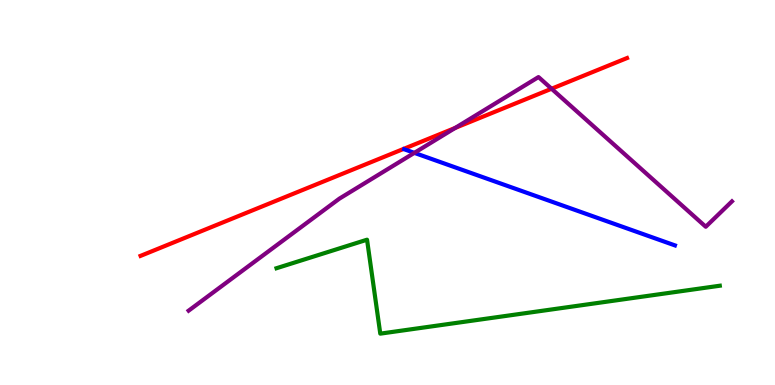[{'lines': ['blue', 'red'], 'intersections': []}, {'lines': ['green', 'red'], 'intersections': []}, {'lines': ['purple', 'red'], 'intersections': [{'x': 5.87, 'y': 6.68}, {'x': 7.12, 'y': 7.7}]}, {'lines': ['blue', 'green'], 'intersections': []}, {'lines': ['blue', 'purple'], 'intersections': [{'x': 5.35, 'y': 6.03}]}, {'lines': ['green', 'purple'], 'intersections': []}]